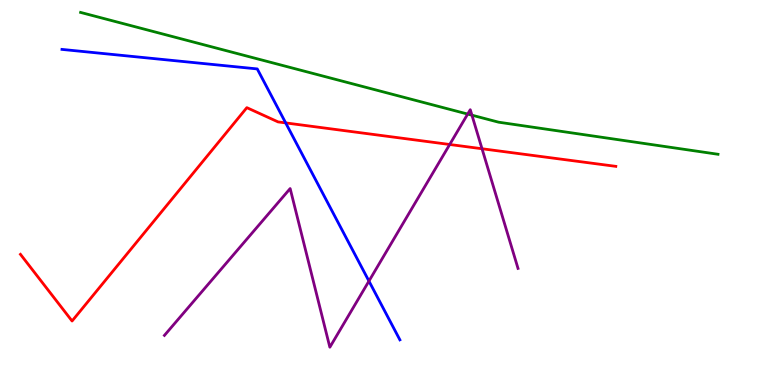[{'lines': ['blue', 'red'], 'intersections': [{'x': 3.69, 'y': 6.81}]}, {'lines': ['green', 'red'], 'intersections': []}, {'lines': ['purple', 'red'], 'intersections': [{'x': 5.8, 'y': 6.25}, {'x': 6.22, 'y': 6.14}]}, {'lines': ['blue', 'green'], 'intersections': []}, {'lines': ['blue', 'purple'], 'intersections': [{'x': 4.76, 'y': 2.7}]}, {'lines': ['green', 'purple'], 'intersections': [{'x': 6.03, 'y': 7.04}, {'x': 6.09, 'y': 7.01}]}]